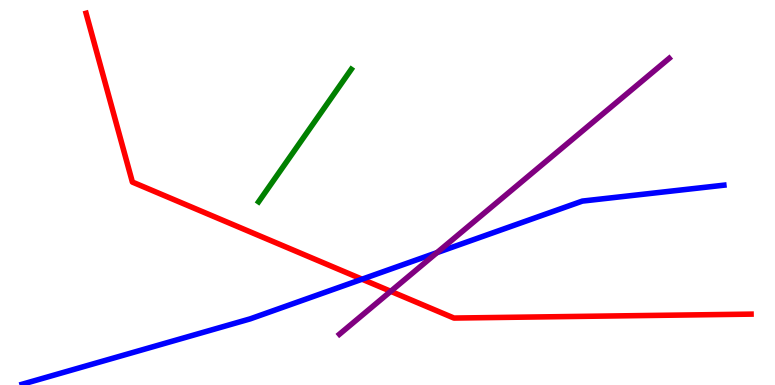[{'lines': ['blue', 'red'], 'intersections': [{'x': 4.67, 'y': 2.75}]}, {'lines': ['green', 'red'], 'intersections': []}, {'lines': ['purple', 'red'], 'intersections': [{'x': 5.04, 'y': 2.43}]}, {'lines': ['blue', 'green'], 'intersections': []}, {'lines': ['blue', 'purple'], 'intersections': [{'x': 5.64, 'y': 3.44}]}, {'lines': ['green', 'purple'], 'intersections': []}]